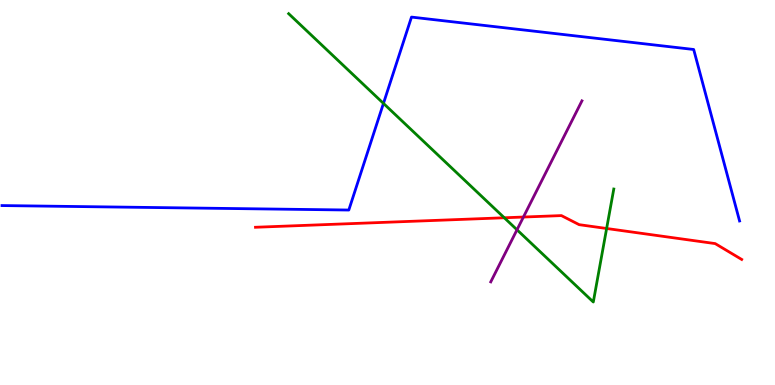[{'lines': ['blue', 'red'], 'intersections': []}, {'lines': ['green', 'red'], 'intersections': [{'x': 6.51, 'y': 4.34}, {'x': 7.83, 'y': 4.07}]}, {'lines': ['purple', 'red'], 'intersections': [{'x': 6.75, 'y': 4.36}]}, {'lines': ['blue', 'green'], 'intersections': [{'x': 4.95, 'y': 7.31}]}, {'lines': ['blue', 'purple'], 'intersections': []}, {'lines': ['green', 'purple'], 'intersections': [{'x': 6.67, 'y': 4.03}]}]